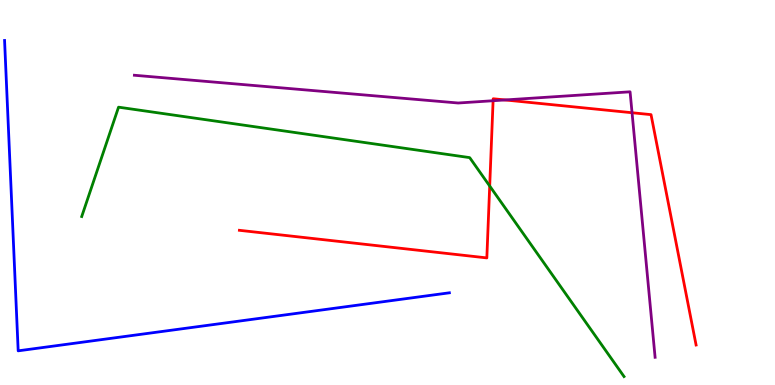[{'lines': ['blue', 'red'], 'intersections': []}, {'lines': ['green', 'red'], 'intersections': [{'x': 6.32, 'y': 5.17}]}, {'lines': ['purple', 'red'], 'intersections': [{'x': 6.36, 'y': 7.38}, {'x': 6.52, 'y': 7.4}, {'x': 8.16, 'y': 7.07}]}, {'lines': ['blue', 'green'], 'intersections': []}, {'lines': ['blue', 'purple'], 'intersections': []}, {'lines': ['green', 'purple'], 'intersections': []}]